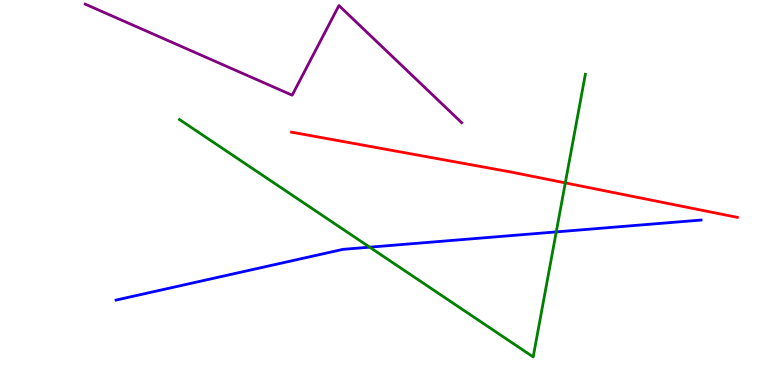[{'lines': ['blue', 'red'], 'intersections': []}, {'lines': ['green', 'red'], 'intersections': [{'x': 7.29, 'y': 5.25}]}, {'lines': ['purple', 'red'], 'intersections': []}, {'lines': ['blue', 'green'], 'intersections': [{'x': 4.77, 'y': 3.58}, {'x': 7.18, 'y': 3.98}]}, {'lines': ['blue', 'purple'], 'intersections': []}, {'lines': ['green', 'purple'], 'intersections': []}]